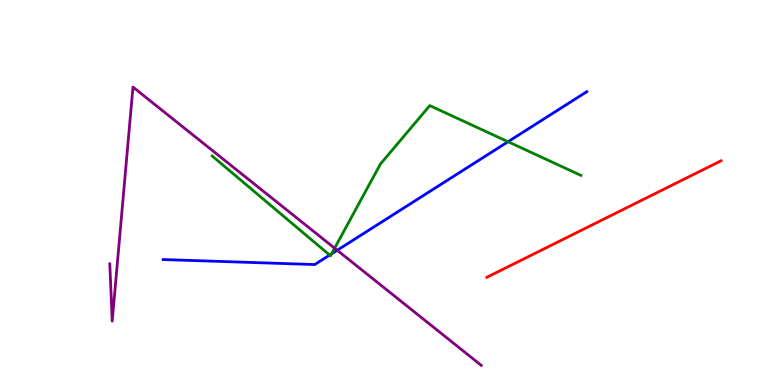[{'lines': ['blue', 'red'], 'intersections': []}, {'lines': ['green', 'red'], 'intersections': []}, {'lines': ['purple', 'red'], 'intersections': []}, {'lines': ['blue', 'green'], 'intersections': [{'x': 4.25, 'y': 3.37}, {'x': 4.28, 'y': 3.41}, {'x': 6.56, 'y': 6.32}]}, {'lines': ['blue', 'purple'], 'intersections': [{'x': 4.35, 'y': 3.5}]}, {'lines': ['green', 'purple'], 'intersections': [{'x': 4.32, 'y': 3.55}]}]